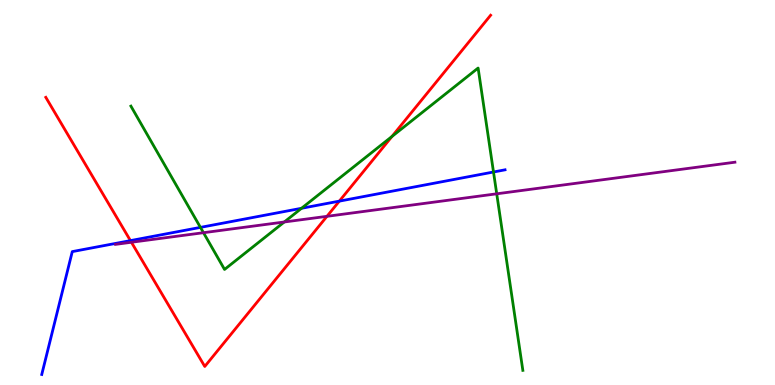[{'lines': ['blue', 'red'], 'intersections': [{'x': 1.68, 'y': 3.75}, {'x': 4.38, 'y': 4.78}]}, {'lines': ['green', 'red'], 'intersections': [{'x': 5.06, 'y': 6.46}]}, {'lines': ['purple', 'red'], 'intersections': [{'x': 1.7, 'y': 3.71}, {'x': 4.22, 'y': 4.38}]}, {'lines': ['blue', 'green'], 'intersections': [{'x': 2.59, 'y': 4.09}, {'x': 3.89, 'y': 4.59}, {'x': 6.37, 'y': 5.53}]}, {'lines': ['blue', 'purple'], 'intersections': []}, {'lines': ['green', 'purple'], 'intersections': [{'x': 2.63, 'y': 3.96}, {'x': 3.67, 'y': 4.23}, {'x': 6.41, 'y': 4.97}]}]